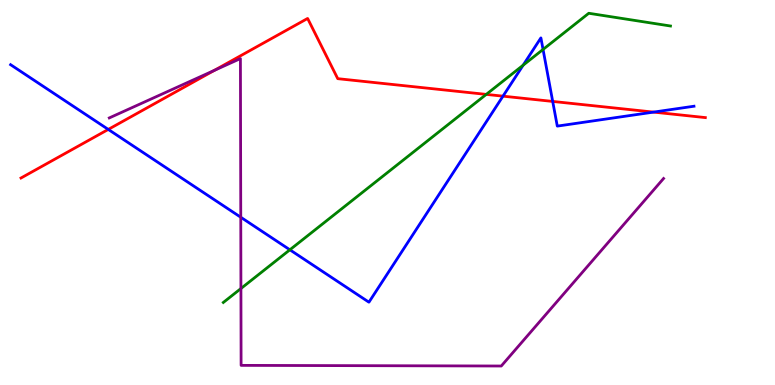[{'lines': ['blue', 'red'], 'intersections': [{'x': 1.4, 'y': 6.64}, {'x': 6.49, 'y': 7.5}, {'x': 7.13, 'y': 7.37}, {'x': 8.43, 'y': 7.09}]}, {'lines': ['green', 'red'], 'intersections': [{'x': 6.27, 'y': 7.55}]}, {'lines': ['purple', 'red'], 'intersections': [{'x': 2.76, 'y': 8.17}]}, {'lines': ['blue', 'green'], 'intersections': [{'x': 3.74, 'y': 3.51}, {'x': 6.75, 'y': 8.31}, {'x': 7.01, 'y': 8.72}]}, {'lines': ['blue', 'purple'], 'intersections': [{'x': 3.11, 'y': 4.36}]}, {'lines': ['green', 'purple'], 'intersections': [{'x': 3.11, 'y': 2.51}]}]